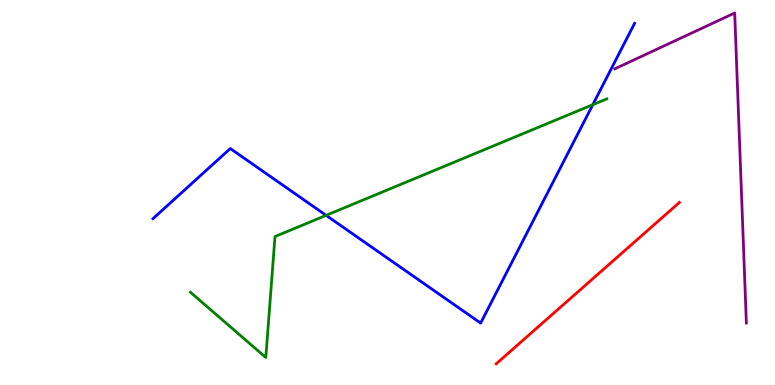[{'lines': ['blue', 'red'], 'intersections': []}, {'lines': ['green', 'red'], 'intersections': []}, {'lines': ['purple', 'red'], 'intersections': []}, {'lines': ['blue', 'green'], 'intersections': [{'x': 4.21, 'y': 4.41}, {'x': 7.65, 'y': 7.28}]}, {'lines': ['blue', 'purple'], 'intersections': []}, {'lines': ['green', 'purple'], 'intersections': []}]